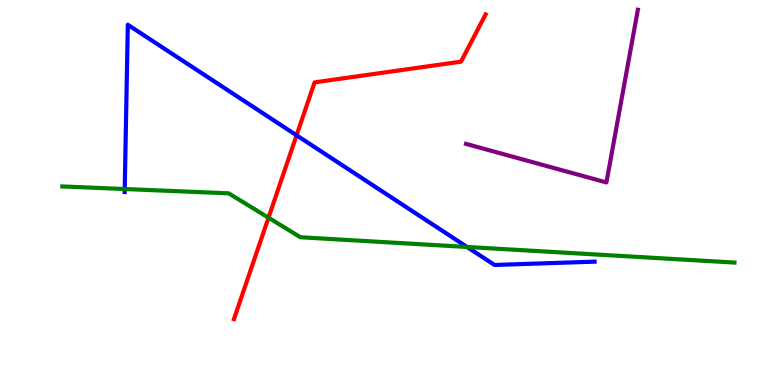[{'lines': ['blue', 'red'], 'intersections': [{'x': 3.83, 'y': 6.49}]}, {'lines': ['green', 'red'], 'intersections': [{'x': 3.46, 'y': 4.35}]}, {'lines': ['purple', 'red'], 'intersections': []}, {'lines': ['blue', 'green'], 'intersections': [{'x': 1.61, 'y': 5.09}, {'x': 6.03, 'y': 3.59}]}, {'lines': ['blue', 'purple'], 'intersections': []}, {'lines': ['green', 'purple'], 'intersections': []}]